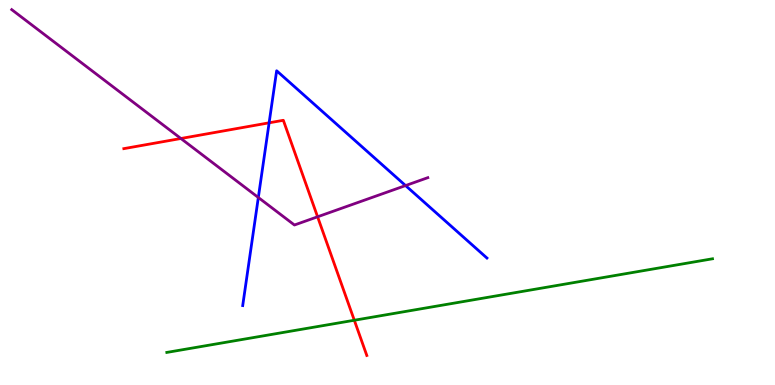[{'lines': ['blue', 'red'], 'intersections': [{'x': 3.47, 'y': 6.81}]}, {'lines': ['green', 'red'], 'intersections': [{'x': 4.57, 'y': 1.68}]}, {'lines': ['purple', 'red'], 'intersections': [{'x': 2.33, 'y': 6.4}, {'x': 4.1, 'y': 4.37}]}, {'lines': ['blue', 'green'], 'intersections': []}, {'lines': ['blue', 'purple'], 'intersections': [{'x': 3.33, 'y': 4.87}, {'x': 5.23, 'y': 5.18}]}, {'lines': ['green', 'purple'], 'intersections': []}]